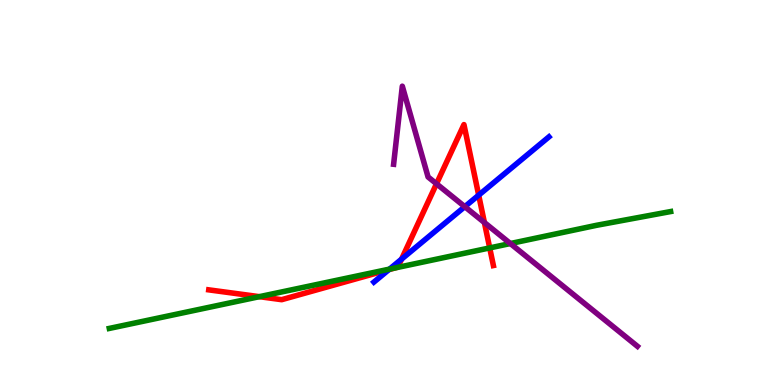[{'lines': ['blue', 'red'], 'intersections': [{'x': 5.02, 'y': 3.0}, {'x': 5.18, 'y': 3.27}, {'x': 6.18, 'y': 4.93}]}, {'lines': ['green', 'red'], 'intersections': [{'x': 3.35, 'y': 2.29}, {'x': 5.09, 'y': 3.04}, {'x': 6.32, 'y': 3.56}]}, {'lines': ['purple', 'red'], 'intersections': [{'x': 5.63, 'y': 5.23}, {'x': 6.25, 'y': 4.22}]}, {'lines': ['blue', 'green'], 'intersections': [{'x': 5.03, 'y': 3.01}]}, {'lines': ['blue', 'purple'], 'intersections': [{'x': 6.0, 'y': 4.63}]}, {'lines': ['green', 'purple'], 'intersections': [{'x': 6.59, 'y': 3.67}]}]